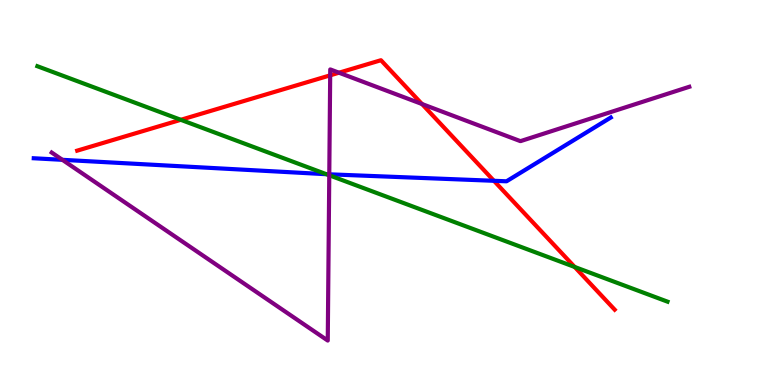[{'lines': ['blue', 'red'], 'intersections': [{'x': 6.37, 'y': 5.3}]}, {'lines': ['green', 'red'], 'intersections': [{'x': 2.33, 'y': 6.89}, {'x': 7.42, 'y': 3.07}]}, {'lines': ['purple', 'red'], 'intersections': [{'x': 4.26, 'y': 8.04}, {'x': 4.37, 'y': 8.11}, {'x': 5.45, 'y': 7.3}]}, {'lines': ['blue', 'green'], 'intersections': [{'x': 4.21, 'y': 5.48}]}, {'lines': ['blue', 'purple'], 'intersections': [{'x': 0.805, 'y': 5.85}, {'x': 4.25, 'y': 5.47}]}, {'lines': ['green', 'purple'], 'intersections': [{'x': 4.25, 'y': 5.45}]}]